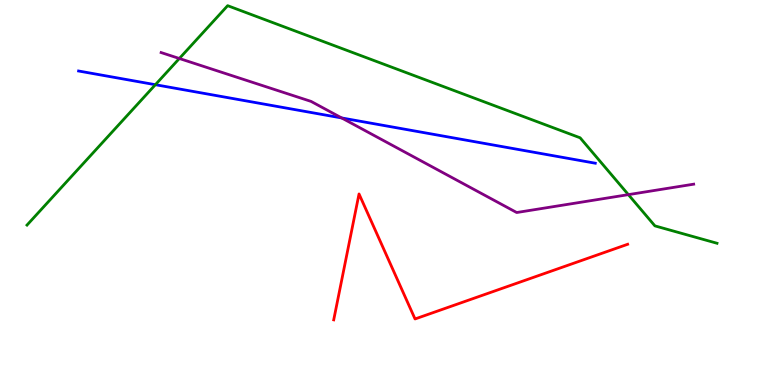[{'lines': ['blue', 'red'], 'intersections': []}, {'lines': ['green', 'red'], 'intersections': []}, {'lines': ['purple', 'red'], 'intersections': []}, {'lines': ['blue', 'green'], 'intersections': [{'x': 2.0, 'y': 7.8}]}, {'lines': ['blue', 'purple'], 'intersections': [{'x': 4.41, 'y': 6.94}]}, {'lines': ['green', 'purple'], 'intersections': [{'x': 2.31, 'y': 8.48}, {'x': 8.11, 'y': 4.94}]}]